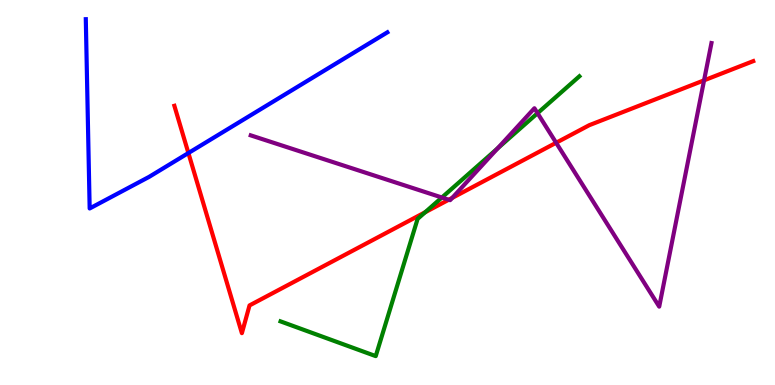[{'lines': ['blue', 'red'], 'intersections': [{'x': 2.43, 'y': 6.03}]}, {'lines': ['green', 'red'], 'intersections': [{'x': 5.49, 'y': 4.49}]}, {'lines': ['purple', 'red'], 'intersections': [{'x': 5.79, 'y': 4.81}, {'x': 5.84, 'y': 4.86}, {'x': 7.18, 'y': 6.29}, {'x': 9.08, 'y': 7.91}]}, {'lines': ['blue', 'green'], 'intersections': []}, {'lines': ['blue', 'purple'], 'intersections': []}, {'lines': ['green', 'purple'], 'intersections': [{'x': 5.7, 'y': 4.87}, {'x': 6.42, 'y': 6.15}, {'x': 6.94, 'y': 7.06}]}]